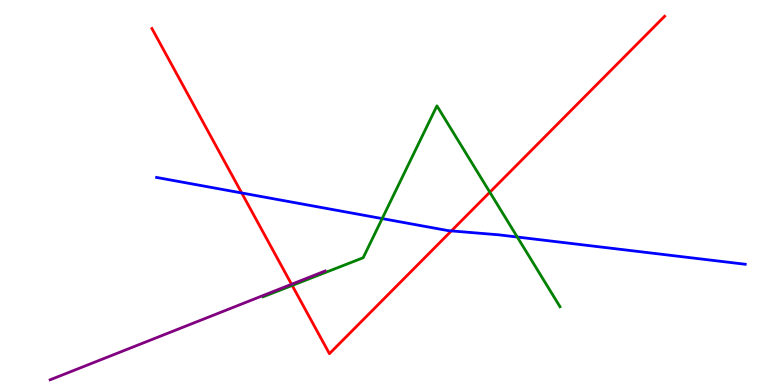[{'lines': ['blue', 'red'], 'intersections': [{'x': 3.12, 'y': 4.99}, {'x': 5.82, 'y': 4.0}]}, {'lines': ['green', 'red'], 'intersections': [{'x': 3.77, 'y': 2.59}, {'x': 6.32, 'y': 5.01}]}, {'lines': ['purple', 'red'], 'intersections': [{'x': 3.76, 'y': 2.62}]}, {'lines': ['blue', 'green'], 'intersections': [{'x': 4.93, 'y': 4.32}, {'x': 6.67, 'y': 3.84}]}, {'lines': ['blue', 'purple'], 'intersections': []}, {'lines': ['green', 'purple'], 'intersections': []}]